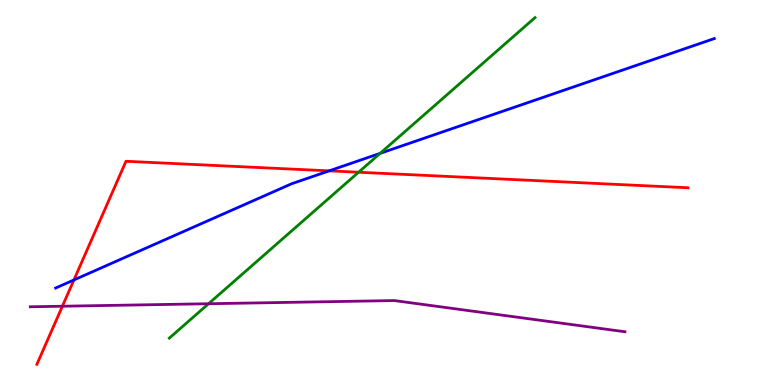[{'lines': ['blue', 'red'], 'intersections': [{'x': 0.954, 'y': 2.73}, {'x': 4.25, 'y': 5.56}]}, {'lines': ['green', 'red'], 'intersections': [{'x': 4.63, 'y': 5.53}]}, {'lines': ['purple', 'red'], 'intersections': [{'x': 0.805, 'y': 2.05}]}, {'lines': ['blue', 'green'], 'intersections': [{'x': 4.9, 'y': 6.02}]}, {'lines': ['blue', 'purple'], 'intersections': []}, {'lines': ['green', 'purple'], 'intersections': [{'x': 2.69, 'y': 2.11}]}]